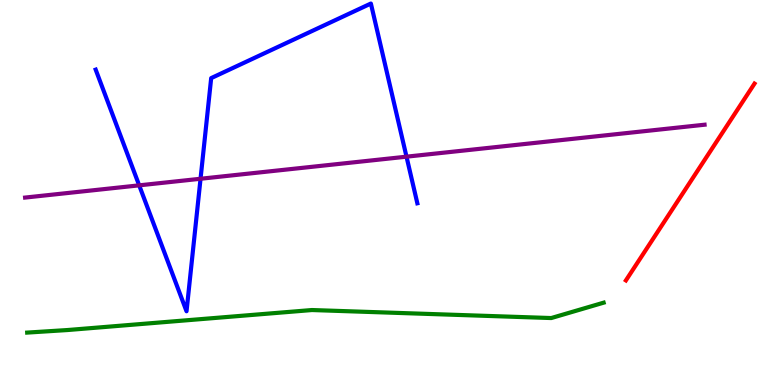[{'lines': ['blue', 'red'], 'intersections': []}, {'lines': ['green', 'red'], 'intersections': []}, {'lines': ['purple', 'red'], 'intersections': []}, {'lines': ['blue', 'green'], 'intersections': []}, {'lines': ['blue', 'purple'], 'intersections': [{'x': 1.8, 'y': 5.19}, {'x': 2.59, 'y': 5.36}, {'x': 5.25, 'y': 5.93}]}, {'lines': ['green', 'purple'], 'intersections': []}]